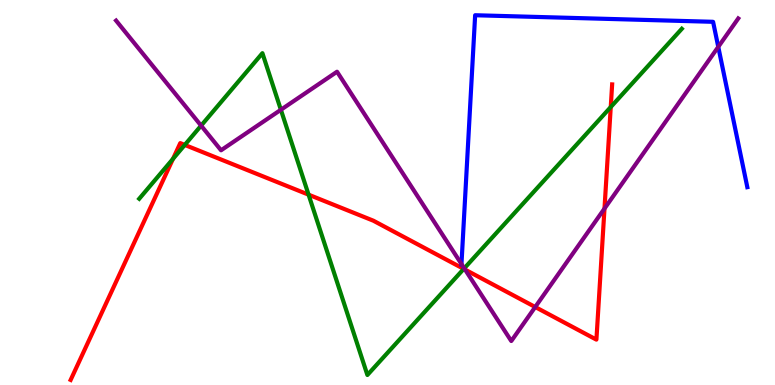[{'lines': ['blue', 'red'], 'intersections': []}, {'lines': ['green', 'red'], 'intersections': [{'x': 2.23, 'y': 5.87}, {'x': 2.38, 'y': 6.24}, {'x': 3.98, 'y': 4.94}, {'x': 5.98, 'y': 3.02}, {'x': 7.88, 'y': 7.22}]}, {'lines': ['purple', 'red'], 'intersections': [{'x': 6.0, 'y': 3.0}, {'x': 6.91, 'y': 2.03}, {'x': 7.8, 'y': 4.58}]}, {'lines': ['blue', 'green'], 'intersections': []}, {'lines': ['blue', 'purple'], 'intersections': [{'x': 5.95, 'y': 3.14}, {'x': 9.27, 'y': 8.78}]}, {'lines': ['green', 'purple'], 'intersections': [{'x': 2.59, 'y': 6.74}, {'x': 3.62, 'y': 7.15}, {'x': 5.99, 'y': 3.03}]}]